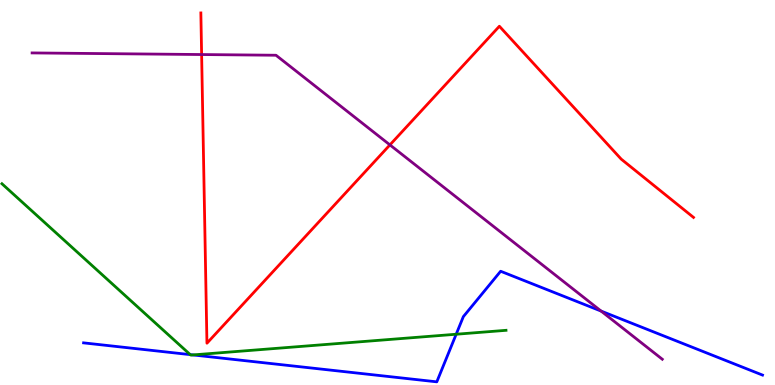[{'lines': ['blue', 'red'], 'intersections': []}, {'lines': ['green', 'red'], 'intersections': []}, {'lines': ['purple', 'red'], 'intersections': [{'x': 2.6, 'y': 8.58}, {'x': 5.03, 'y': 6.24}]}, {'lines': ['blue', 'green'], 'intersections': [{'x': 2.45, 'y': 0.789}, {'x': 2.49, 'y': 0.781}, {'x': 5.89, 'y': 1.32}]}, {'lines': ['blue', 'purple'], 'intersections': [{'x': 7.76, 'y': 1.92}]}, {'lines': ['green', 'purple'], 'intersections': []}]